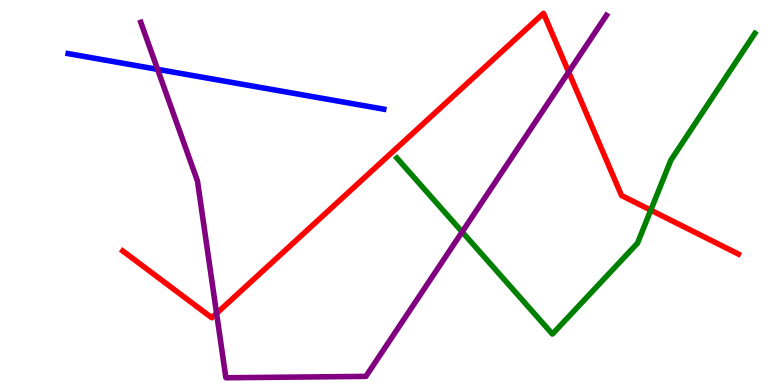[{'lines': ['blue', 'red'], 'intersections': []}, {'lines': ['green', 'red'], 'intersections': [{'x': 8.4, 'y': 4.54}]}, {'lines': ['purple', 'red'], 'intersections': [{'x': 2.79, 'y': 1.86}, {'x': 7.34, 'y': 8.13}]}, {'lines': ['blue', 'green'], 'intersections': []}, {'lines': ['blue', 'purple'], 'intersections': [{'x': 2.03, 'y': 8.2}]}, {'lines': ['green', 'purple'], 'intersections': [{'x': 5.96, 'y': 3.98}]}]